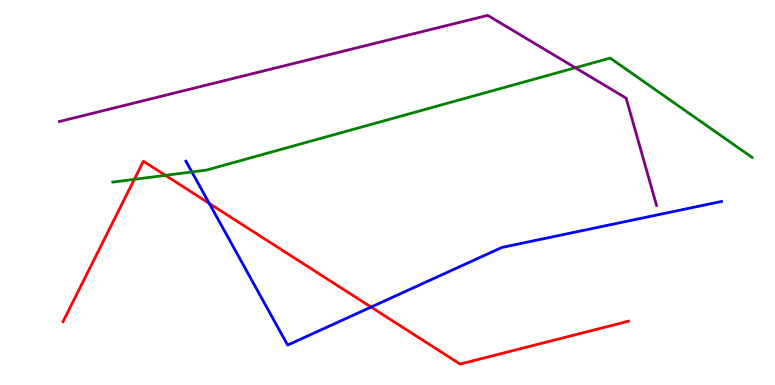[{'lines': ['blue', 'red'], 'intersections': [{'x': 2.7, 'y': 4.72}, {'x': 4.79, 'y': 2.02}]}, {'lines': ['green', 'red'], 'intersections': [{'x': 1.73, 'y': 5.34}, {'x': 2.13, 'y': 5.45}]}, {'lines': ['purple', 'red'], 'intersections': []}, {'lines': ['blue', 'green'], 'intersections': [{'x': 2.48, 'y': 5.53}]}, {'lines': ['blue', 'purple'], 'intersections': []}, {'lines': ['green', 'purple'], 'intersections': [{'x': 7.42, 'y': 8.24}]}]